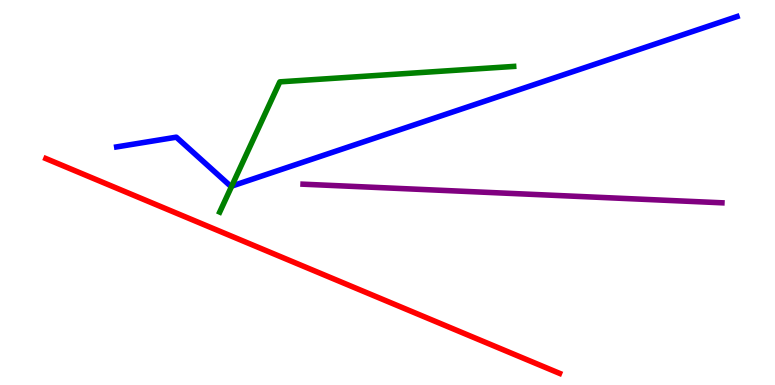[{'lines': ['blue', 'red'], 'intersections': []}, {'lines': ['green', 'red'], 'intersections': []}, {'lines': ['purple', 'red'], 'intersections': []}, {'lines': ['blue', 'green'], 'intersections': [{'x': 2.99, 'y': 5.17}]}, {'lines': ['blue', 'purple'], 'intersections': []}, {'lines': ['green', 'purple'], 'intersections': []}]